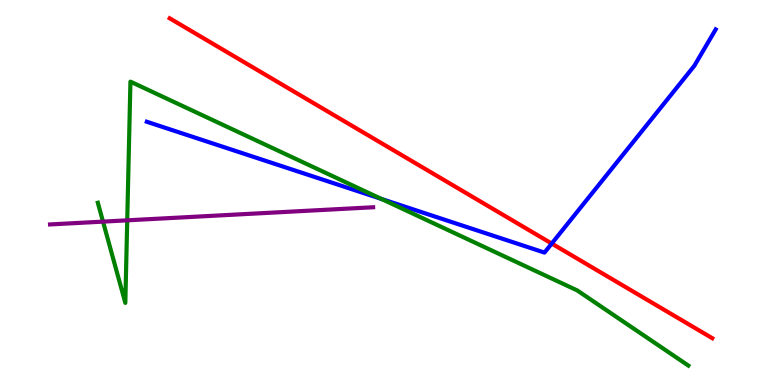[{'lines': ['blue', 'red'], 'intersections': [{'x': 7.12, 'y': 3.67}]}, {'lines': ['green', 'red'], 'intersections': []}, {'lines': ['purple', 'red'], 'intersections': []}, {'lines': ['blue', 'green'], 'intersections': [{'x': 4.92, 'y': 4.83}]}, {'lines': ['blue', 'purple'], 'intersections': []}, {'lines': ['green', 'purple'], 'intersections': [{'x': 1.33, 'y': 4.24}, {'x': 1.64, 'y': 4.28}]}]